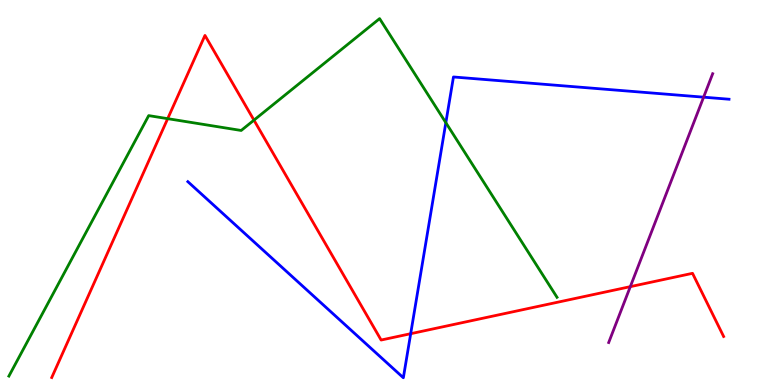[{'lines': ['blue', 'red'], 'intersections': [{'x': 5.3, 'y': 1.33}]}, {'lines': ['green', 'red'], 'intersections': [{'x': 2.16, 'y': 6.92}, {'x': 3.28, 'y': 6.88}]}, {'lines': ['purple', 'red'], 'intersections': [{'x': 8.13, 'y': 2.55}]}, {'lines': ['blue', 'green'], 'intersections': [{'x': 5.75, 'y': 6.81}]}, {'lines': ['blue', 'purple'], 'intersections': [{'x': 9.08, 'y': 7.48}]}, {'lines': ['green', 'purple'], 'intersections': []}]